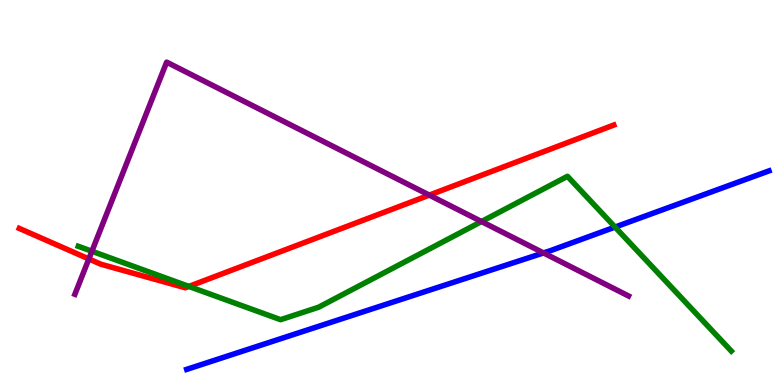[{'lines': ['blue', 'red'], 'intersections': []}, {'lines': ['green', 'red'], 'intersections': [{'x': 2.44, 'y': 2.56}]}, {'lines': ['purple', 'red'], 'intersections': [{'x': 1.15, 'y': 3.27}, {'x': 5.54, 'y': 4.93}]}, {'lines': ['blue', 'green'], 'intersections': [{'x': 7.94, 'y': 4.1}]}, {'lines': ['blue', 'purple'], 'intersections': [{'x': 7.01, 'y': 3.43}]}, {'lines': ['green', 'purple'], 'intersections': [{'x': 1.19, 'y': 3.47}, {'x': 6.21, 'y': 4.25}]}]